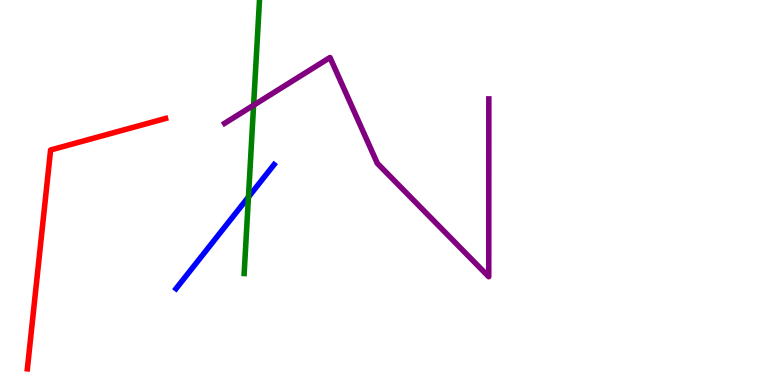[{'lines': ['blue', 'red'], 'intersections': []}, {'lines': ['green', 'red'], 'intersections': []}, {'lines': ['purple', 'red'], 'intersections': []}, {'lines': ['blue', 'green'], 'intersections': [{'x': 3.21, 'y': 4.88}]}, {'lines': ['blue', 'purple'], 'intersections': []}, {'lines': ['green', 'purple'], 'intersections': [{'x': 3.27, 'y': 7.27}]}]